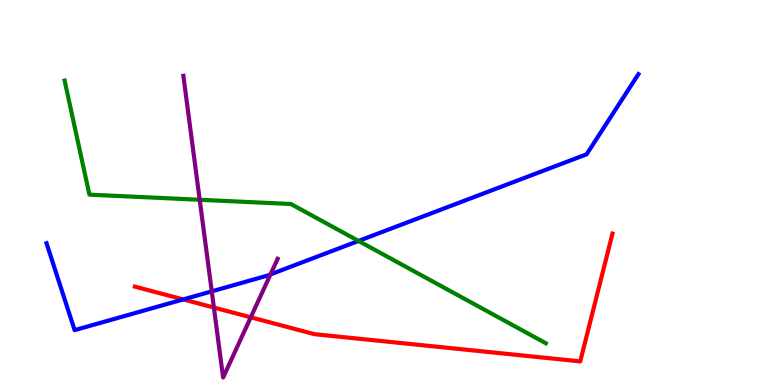[{'lines': ['blue', 'red'], 'intersections': [{'x': 2.36, 'y': 2.22}]}, {'lines': ['green', 'red'], 'intersections': []}, {'lines': ['purple', 'red'], 'intersections': [{'x': 2.76, 'y': 2.01}, {'x': 3.24, 'y': 1.76}]}, {'lines': ['blue', 'green'], 'intersections': [{'x': 4.63, 'y': 3.74}]}, {'lines': ['blue', 'purple'], 'intersections': [{'x': 2.73, 'y': 2.43}, {'x': 3.49, 'y': 2.87}]}, {'lines': ['green', 'purple'], 'intersections': [{'x': 2.58, 'y': 4.81}]}]